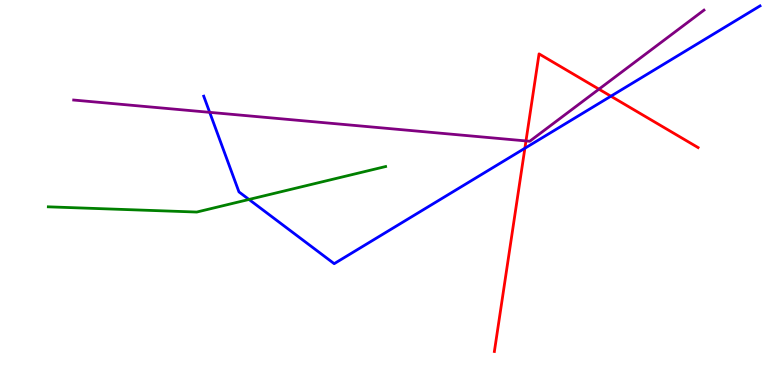[{'lines': ['blue', 'red'], 'intersections': [{'x': 6.77, 'y': 6.15}, {'x': 7.88, 'y': 7.5}]}, {'lines': ['green', 'red'], 'intersections': []}, {'lines': ['purple', 'red'], 'intersections': [{'x': 6.79, 'y': 6.34}, {'x': 7.73, 'y': 7.68}]}, {'lines': ['blue', 'green'], 'intersections': [{'x': 3.21, 'y': 4.82}]}, {'lines': ['blue', 'purple'], 'intersections': [{'x': 2.71, 'y': 7.08}]}, {'lines': ['green', 'purple'], 'intersections': []}]